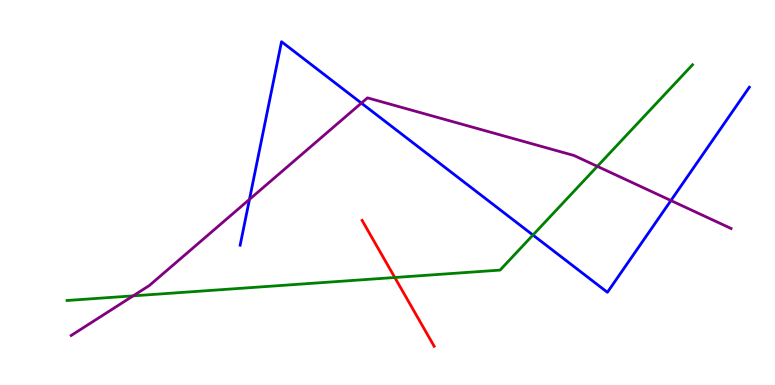[{'lines': ['blue', 'red'], 'intersections': []}, {'lines': ['green', 'red'], 'intersections': [{'x': 5.09, 'y': 2.79}]}, {'lines': ['purple', 'red'], 'intersections': []}, {'lines': ['blue', 'green'], 'intersections': [{'x': 6.88, 'y': 3.9}]}, {'lines': ['blue', 'purple'], 'intersections': [{'x': 3.22, 'y': 4.82}, {'x': 4.66, 'y': 7.32}, {'x': 8.66, 'y': 4.79}]}, {'lines': ['green', 'purple'], 'intersections': [{'x': 1.72, 'y': 2.32}, {'x': 7.71, 'y': 5.68}]}]